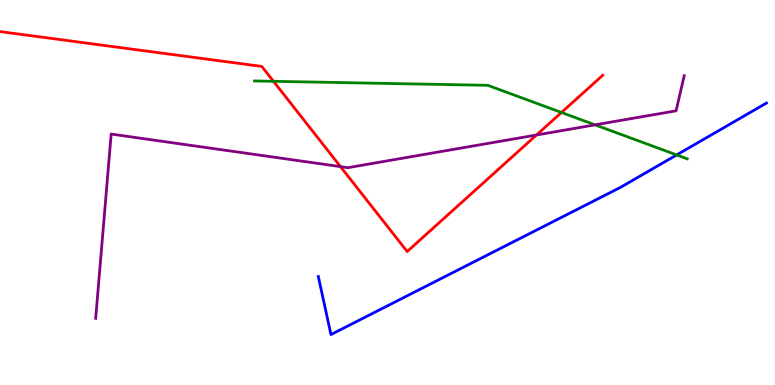[{'lines': ['blue', 'red'], 'intersections': []}, {'lines': ['green', 'red'], 'intersections': [{'x': 3.53, 'y': 7.89}, {'x': 7.24, 'y': 7.08}]}, {'lines': ['purple', 'red'], 'intersections': [{'x': 4.39, 'y': 5.67}, {'x': 6.92, 'y': 6.49}]}, {'lines': ['blue', 'green'], 'intersections': [{'x': 8.73, 'y': 5.98}]}, {'lines': ['blue', 'purple'], 'intersections': []}, {'lines': ['green', 'purple'], 'intersections': [{'x': 7.68, 'y': 6.76}]}]